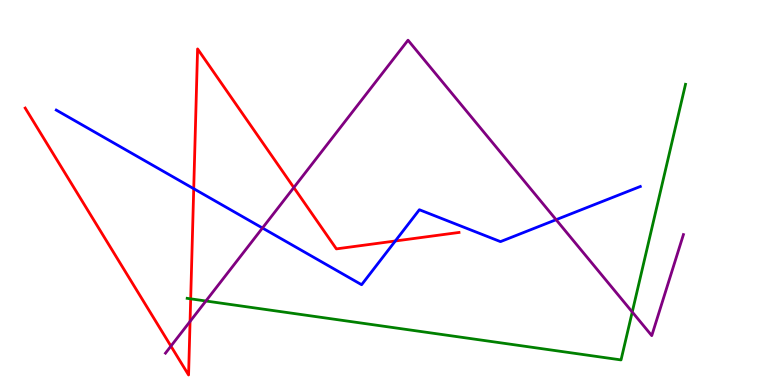[{'lines': ['blue', 'red'], 'intersections': [{'x': 2.5, 'y': 5.1}, {'x': 5.1, 'y': 3.74}]}, {'lines': ['green', 'red'], 'intersections': [{'x': 2.46, 'y': 2.24}]}, {'lines': ['purple', 'red'], 'intersections': [{'x': 2.21, 'y': 1.01}, {'x': 2.45, 'y': 1.65}, {'x': 3.79, 'y': 5.13}]}, {'lines': ['blue', 'green'], 'intersections': []}, {'lines': ['blue', 'purple'], 'intersections': [{'x': 3.39, 'y': 4.08}, {'x': 7.18, 'y': 4.29}]}, {'lines': ['green', 'purple'], 'intersections': [{'x': 2.66, 'y': 2.18}, {'x': 8.16, 'y': 1.9}]}]